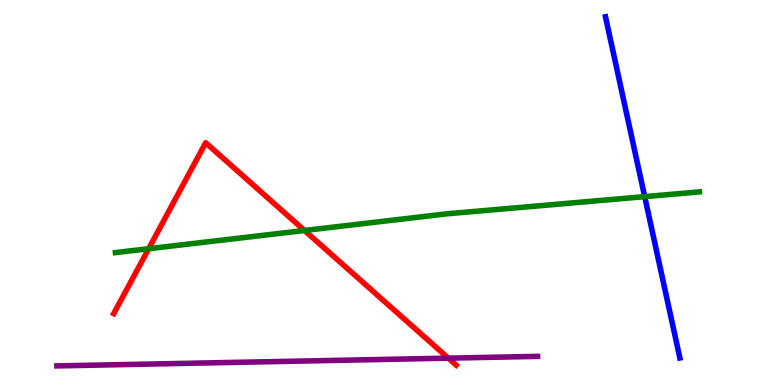[{'lines': ['blue', 'red'], 'intersections': []}, {'lines': ['green', 'red'], 'intersections': [{'x': 1.92, 'y': 3.54}, {'x': 3.93, 'y': 4.01}]}, {'lines': ['purple', 'red'], 'intersections': [{'x': 5.78, 'y': 0.698}]}, {'lines': ['blue', 'green'], 'intersections': [{'x': 8.32, 'y': 4.89}]}, {'lines': ['blue', 'purple'], 'intersections': []}, {'lines': ['green', 'purple'], 'intersections': []}]